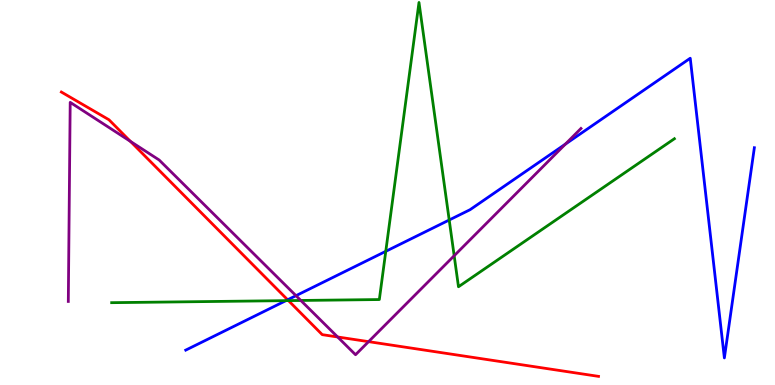[{'lines': ['blue', 'red'], 'intersections': [{'x': 3.71, 'y': 2.21}]}, {'lines': ['green', 'red'], 'intersections': [{'x': 3.72, 'y': 2.19}]}, {'lines': ['purple', 'red'], 'intersections': [{'x': 1.68, 'y': 6.33}, {'x': 4.36, 'y': 1.25}, {'x': 4.76, 'y': 1.13}]}, {'lines': ['blue', 'green'], 'intersections': [{'x': 3.69, 'y': 2.19}, {'x': 4.98, 'y': 3.47}, {'x': 5.8, 'y': 4.29}]}, {'lines': ['blue', 'purple'], 'intersections': [{'x': 3.82, 'y': 2.32}, {'x': 7.29, 'y': 6.26}]}, {'lines': ['green', 'purple'], 'intersections': [{'x': 3.88, 'y': 2.2}, {'x': 5.86, 'y': 3.36}]}]